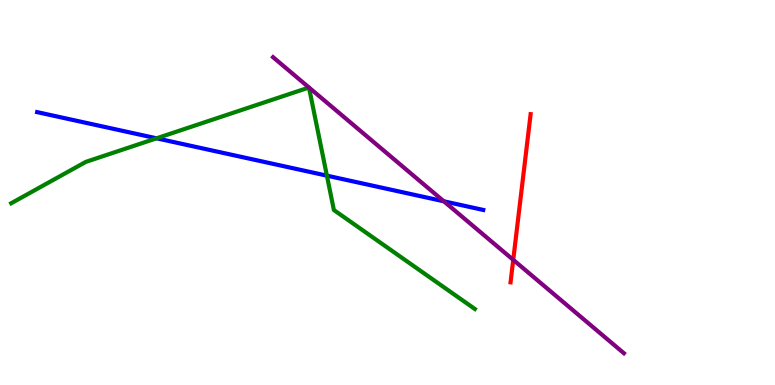[{'lines': ['blue', 'red'], 'intersections': []}, {'lines': ['green', 'red'], 'intersections': []}, {'lines': ['purple', 'red'], 'intersections': [{'x': 6.62, 'y': 3.25}]}, {'lines': ['blue', 'green'], 'intersections': [{'x': 2.02, 'y': 6.41}, {'x': 4.22, 'y': 5.44}]}, {'lines': ['blue', 'purple'], 'intersections': [{'x': 5.73, 'y': 4.77}]}, {'lines': ['green', 'purple'], 'intersections': []}]